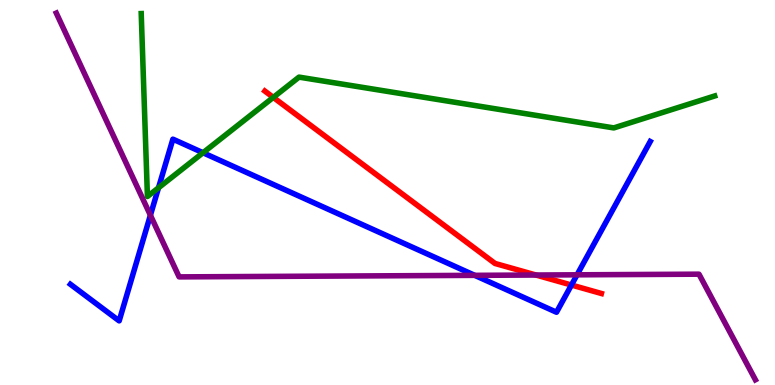[{'lines': ['blue', 'red'], 'intersections': [{'x': 7.37, 'y': 2.6}]}, {'lines': ['green', 'red'], 'intersections': [{'x': 3.53, 'y': 7.47}]}, {'lines': ['purple', 'red'], 'intersections': [{'x': 6.92, 'y': 2.86}]}, {'lines': ['blue', 'green'], 'intersections': [{'x': 2.05, 'y': 5.12}, {'x': 2.62, 'y': 6.03}]}, {'lines': ['blue', 'purple'], 'intersections': [{'x': 1.94, 'y': 4.41}, {'x': 6.13, 'y': 2.85}, {'x': 7.45, 'y': 2.86}]}, {'lines': ['green', 'purple'], 'intersections': []}]